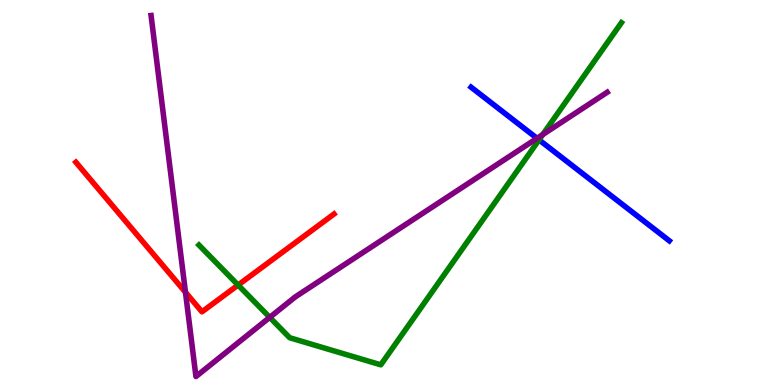[{'lines': ['blue', 'red'], 'intersections': []}, {'lines': ['green', 'red'], 'intersections': [{'x': 3.07, 'y': 2.6}]}, {'lines': ['purple', 'red'], 'intersections': [{'x': 2.39, 'y': 2.41}]}, {'lines': ['blue', 'green'], 'intersections': [{'x': 6.96, 'y': 6.37}]}, {'lines': ['blue', 'purple'], 'intersections': [{'x': 6.93, 'y': 6.41}]}, {'lines': ['green', 'purple'], 'intersections': [{'x': 3.48, 'y': 1.76}, {'x': 7.0, 'y': 6.51}]}]